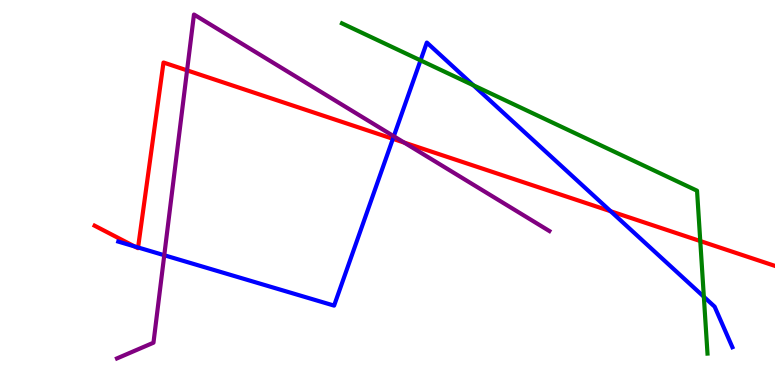[{'lines': ['blue', 'red'], 'intersections': [{'x': 1.74, 'y': 3.6}, {'x': 1.78, 'y': 3.57}, {'x': 5.07, 'y': 6.39}, {'x': 7.88, 'y': 4.51}]}, {'lines': ['green', 'red'], 'intersections': [{'x': 9.04, 'y': 3.74}]}, {'lines': ['purple', 'red'], 'intersections': [{'x': 2.41, 'y': 8.17}, {'x': 5.21, 'y': 6.3}]}, {'lines': ['blue', 'green'], 'intersections': [{'x': 5.43, 'y': 8.43}, {'x': 6.11, 'y': 7.78}, {'x': 9.08, 'y': 2.29}]}, {'lines': ['blue', 'purple'], 'intersections': [{'x': 2.12, 'y': 3.37}, {'x': 5.08, 'y': 6.46}]}, {'lines': ['green', 'purple'], 'intersections': []}]